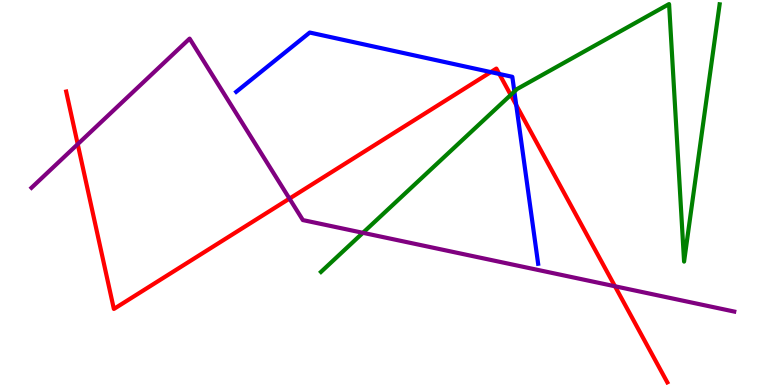[{'lines': ['blue', 'red'], 'intersections': [{'x': 6.33, 'y': 8.13}, {'x': 6.44, 'y': 8.08}, {'x': 6.66, 'y': 7.27}]}, {'lines': ['green', 'red'], 'intersections': [{'x': 6.59, 'y': 7.53}]}, {'lines': ['purple', 'red'], 'intersections': [{'x': 1.0, 'y': 6.26}, {'x': 3.74, 'y': 4.84}, {'x': 7.94, 'y': 2.56}]}, {'lines': ['blue', 'green'], 'intersections': [{'x': 6.64, 'y': 7.62}]}, {'lines': ['blue', 'purple'], 'intersections': []}, {'lines': ['green', 'purple'], 'intersections': [{'x': 4.68, 'y': 3.95}]}]